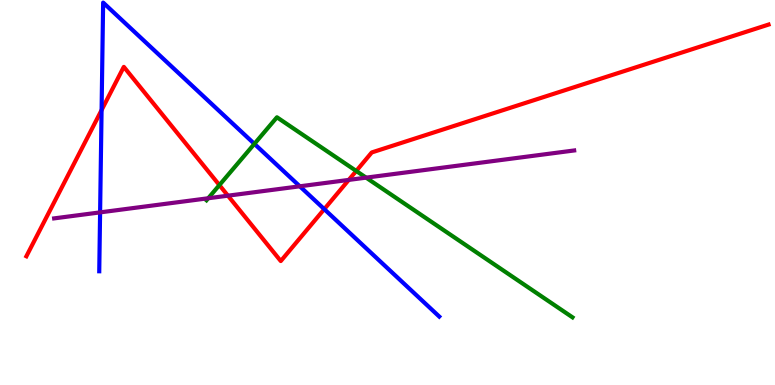[{'lines': ['blue', 'red'], 'intersections': [{'x': 1.31, 'y': 7.14}, {'x': 4.18, 'y': 4.57}]}, {'lines': ['green', 'red'], 'intersections': [{'x': 2.83, 'y': 5.19}, {'x': 4.6, 'y': 5.56}]}, {'lines': ['purple', 'red'], 'intersections': [{'x': 2.94, 'y': 4.92}, {'x': 4.5, 'y': 5.33}]}, {'lines': ['blue', 'green'], 'intersections': [{'x': 3.28, 'y': 6.26}]}, {'lines': ['blue', 'purple'], 'intersections': [{'x': 1.29, 'y': 4.48}, {'x': 3.87, 'y': 5.16}]}, {'lines': ['green', 'purple'], 'intersections': [{'x': 2.69, 'y': 4.85}, {'x': 4.72, 'y': 5.39}]}]